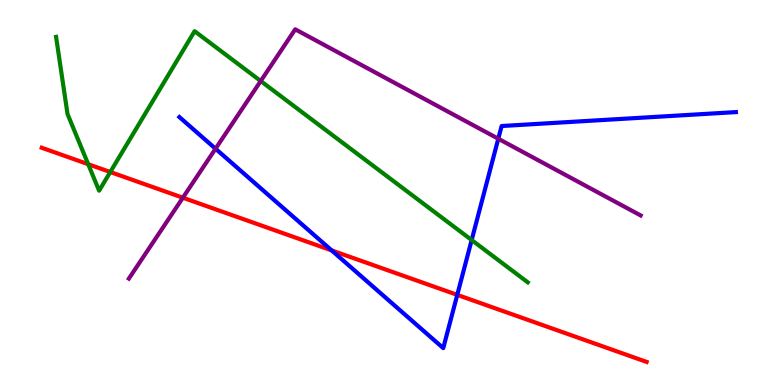[{'lines': ['blue', 'red'], 'intersections': [{'x': 4.28, 'y': 3.5}, {'x': 5.9, 'y': 2.34}]}, {'lines': ['green', 'red'], 'intersections': [{'x': 1.14, 'y': 5.73}, {'x': 1.42, 'y': 5.53}]}, {'lines': ['purple', 'red'], 'intersections': [{'x': 2.36, 'y': 4.86}]}, {'lines': ['blue', 'green'], 'intersections': [{'x': 6.09, 'y': 3.77}]}, {'lines': ['blue', 'purple'], 'intersections': [{'x': 2.78, 'y': 6.14}, {'x': 6.43, 'y': 6.4}]}, {'lines': ['green', 'purple'], 'intersections': [{'x': 3.36, 'y': 7.9}]}]